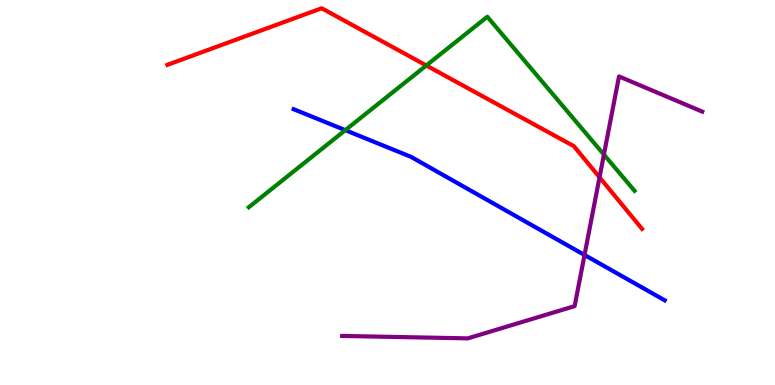[{'lines': ['blue', 'red'], 'intersections': []}, {'lines': ['green', 'red'], 'intersections': [{'x': 5.5, 'y': 8.3}]}, {'lines': ['purple', 'red'], 'intersections': [{'x': 7.74, 'y': 5.39}]}, {'lines': ['blue', 'green'], 'intersections': [{'x': 4.46, 'y': 6.62}]}, {'lines': ['blue', 'purple'], 'intersections': [{'x': 7.54, 'y': 3.38}]}, {'lines': ['green', 'purple'], 'intersections': [{'x': 7.79, 'y': 5.98}]}]